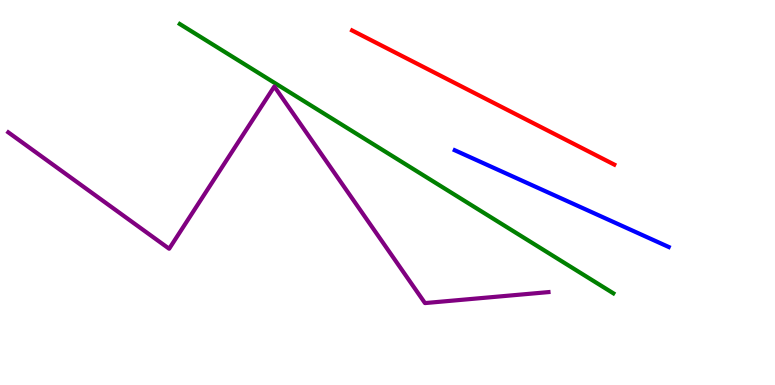[{'lines': ['blue', 'red'], 'intersections': []}, {'lines': ['green', 'red'], 'intersections': []}, {'lines': ['purple', 'red'], 'intersections': []}, {'lines': ['blue', 'green'], 'intersections': []}, {'lines': ['blue', 'purple'], 'intersections': []}, {'lines': ['green', 'purple'], 'intersections': []}]